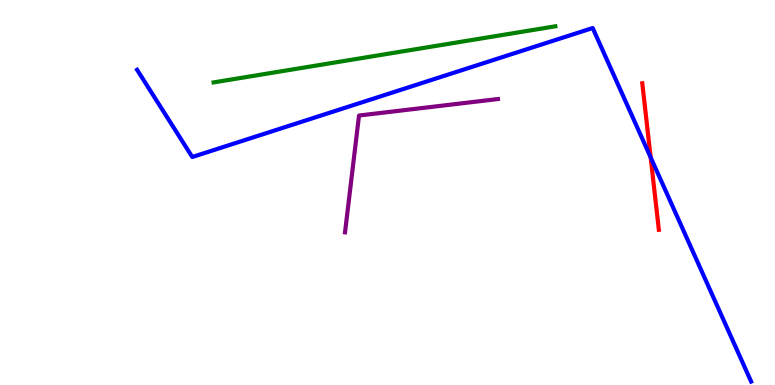[{'lines': ['blue', 'red'], 'intersections': [{'x': 8.4, 'y': 5.91}]}, {'lines': ['green', 'red'], 'intersections': []}, {'lines': ['purple', 'red'], 'intersections': []}, {'lines': ['blue', 'green'], 'intersections': []}, {'lines': ['blue', 'purple'], 'intersections': []}, {'lines': ['green', 'purple'], 'intersections': []}]